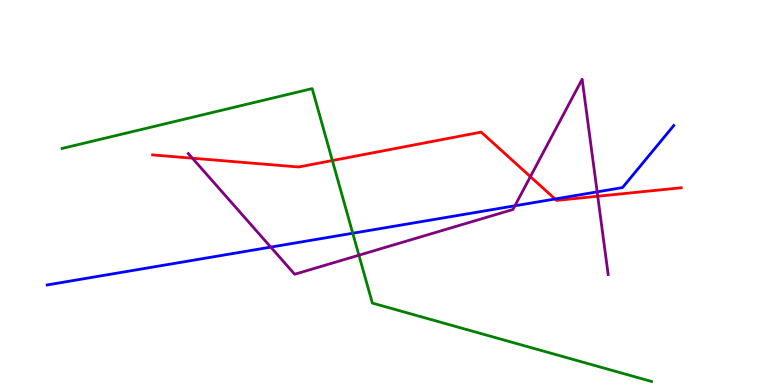[{'lines': ['blue', 'red'], 'intersections': [{'x': 7.16, 'y': 4.83}]}, {'lines': ['green', 'red'], 'intersections': [{'x': 4.29, 'y': 5.83}]}, {'lines': ['purple', 'red'], 'intersections': [{'x': 2.48, 'y': 5.89}, {'x': 6.84, 'y': 5.41}, {'x': 7.71, 'y': 4.9}]}, {'lines': ['blue', 'green'], 'intersections': [{'x': 4.55, 'y': 3.94}]}, {'lines': ['blue', 'purple'], 'intersections': [{'x': 3.49, 'y': 3.58}, {'x': 6.64, 'y': 4.65}, {'x': 7.71, 'y': 5.02}]}, {'lines': ['green', 'purple'], 'intersections': [{'x': 4.63, 'y': 3.37}]}]